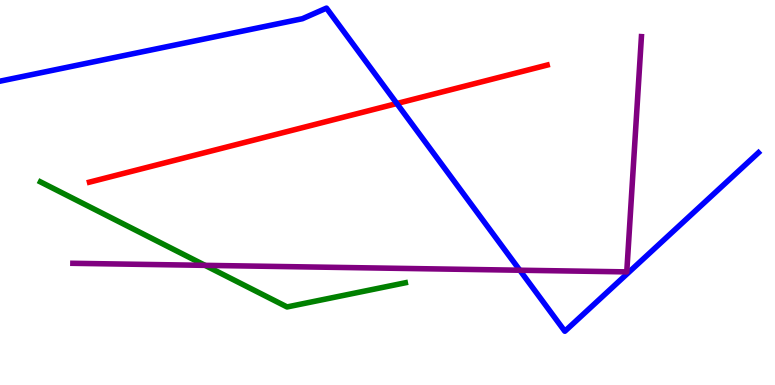[{'lines': ['blue', 'red'], 'intersections': [{'x': 5.12, 'y': 7.31}]}, {'lines': ['green', 'red'], 'intersections': []}, {'lines': ['purple', 'red'], 'intersections': []}, {'lines': ['blue', 'green'], 'intersections': []}, {'lines': ['blue', 'purple'], 'intersections': [{'x': 6.71, 'y': 2.98}]}, {'lines': ['green', 'purple'], 'intersections': [{'x': 2.65, 'y': 3.11}]}]